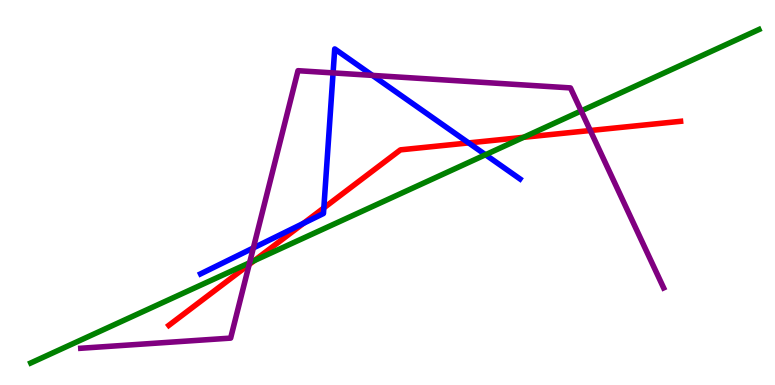[{'lines': ['blue', 'red'], 'intersections': [{'x': 3.92, 'y': 4.2}, {'x': 4.18, 'y': 4.6}, {'x': 6.05, 'y': 6.29}]}, {'lines': ['green', 'red'], 'intersections': [{'x': 3.28, 'y': 3.23}, {'x': 6.76, 'y': 6.43}]}, {'lines': ['purple', 'red'], 'intersections': [{'x': 3.22, 'y': 3.13}, {'x': 7.62, 'y': 6.61}]}, {'lines': ['blue', 'green'], 'intersections': [{'x': 6.26, 'y': 5.98}]}, {'lines': ['blue', 'purple'], 'intersections': [{'x': 3.27, 'y': 3.56}, {'x': 4.3, 'y': 8.11}, {'x': 4.81, 'y': 8.04}]}, {'lines': ['green', 'purple'], 'intersections': [{'x': 3.22, 'y': 3.18}, {'x': 7.5, 'y': 7.12}]}]